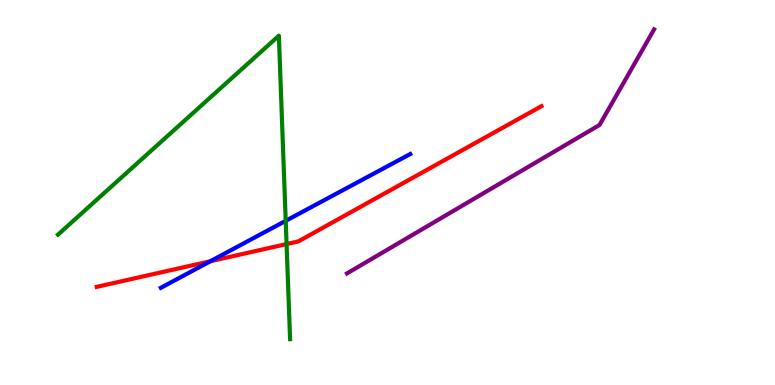[{'lines': ['blue', 'red'], 'intersections': [{'x': 2.71, 'y': 3.21}]}, {'lines': ['green', 'red'], 'intersections': [{'x': 3.7, 'y': 3.66}]}, {'lines': ['purple', 'red'], 'intersections': []}, {'lines': ['blue', 'green'], 'intersections': [{'x': 3.69, 'y': 4.26}]}, {'lines': ['blue', 'purple'], 'intersections': []}, {'lines': ['green', 'purple'], 'intersections': []}]